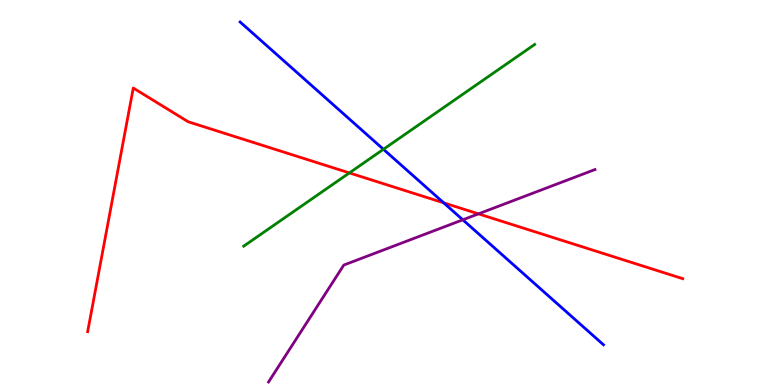[{'lines': ['blue', 'red'], 'intersections': [{'x': 5.73, 'y': 4.73}]}, {'lines': ['green', 'red'], 'intersections': [{'x': 4.51, 'y': 5.51}]}, {'lines': ['purple', 'red'], 'intersections': [{'x': 6.17, 'y': 4.45}]}, {'lines': ['blue', 'green'], 'intersections': [{'x': 4.95, 'y': 6.12}]}, {'lines': ['blue', 'purple'], 'intersections': [{'x': 5.97, 'y': 4.29}]}, {'lines': ['green', 'purple'], 'intersections': []}]